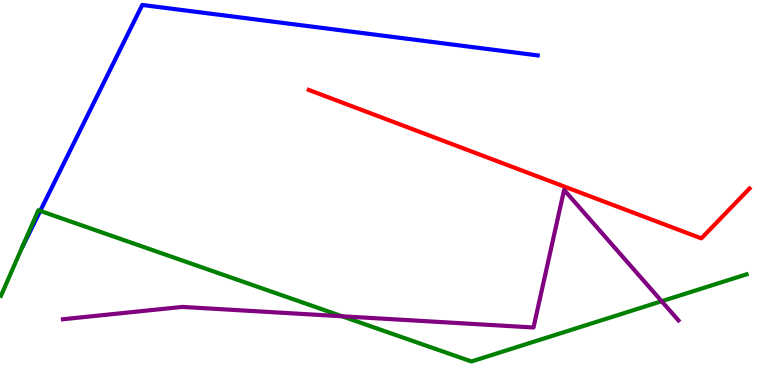[{'lines': ['blue', 'red'], 'intersections': []}, {'lines': ['green', 'red'], 'intersections': []}, {'lines': ['purple', 'red'], 'intersections': []}, {'lines': ['blue', 'green'], 'intersections': [{'x': 0.519, 'y': 4.52}]}, {'lines': ['blue', 'purple'], 'intersections': []}, {'lines': ['green', 'purple'], 'intersections': [{'x': 4.41, 'y': 1.79}, {'x': 8.54, 'y': 2.18}]}]